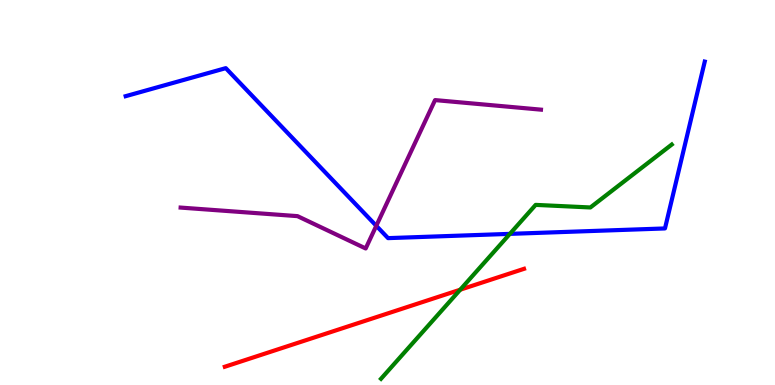[{'lines': ['blue', 'red'], 'intersections': []}, {'lines': ['green', 'red'], 'intersections': [{'x': 5.94, 'y': 2.48}]}, {'lines': ['purple', 'red'], 'intersections': []}, {'lines': ['blue', 'green'], 'intersections': [{'x': 6.58, 'y': 3.93}]}, {'lines': ['blue', 'purple'], 'intersections': [{'x': 4.86, 'y': 4.14}]}, {'lines': ['green', 'purple'], 'intersections': []}]